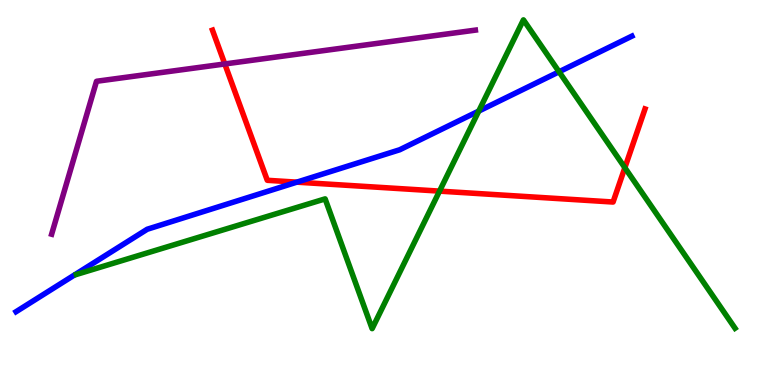[{'lines': ['blue', 'red'], 'intersections': [{'x': 3.83, 'y': 5.27}]}, {'lines': ['green', 'red'], 'intersections': [{'x': 5.67, 'y': 5.04}, {'x': 8.06, 'y': 5.64}]}, {'lines': ['purple', 'red'], 'intersections': [{'x': 2.9, 'y': 8.34}]}, {'lines': ['blue', 'green'], 'intersections': [{'x': 6.18, 'y': 7.11}, {'x': 7.21, 'y': 8.14}]}, {'lines': ['blue', 'purple'], 'intersections': []}, {'lines': ['green', 'purple'], 'intersections': []}]